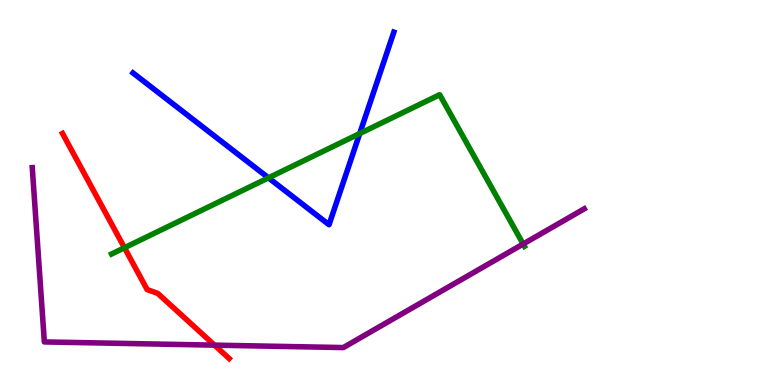[{'lines': ['blue', 'red'], 'intersections': []}, {'lines': ['green', 'red'], 'intersections': [{'x': 1.61, 'y': 3.56}]}, {'lines': ['purple', 'red'], 'intersections': [{'x': 2.77, 'y': 1.04}]}, {'lines': ['blue', 'green'], 'intersections': [{'x': 3.46, 'y': 5.38}, {'x': 4.64, 'y': 6.53}]}, {'lines': ['blue', 'purple'], 'intersections': []}, {'lines': ['green', 'purple'], 'intersections': [{'x': 6.75, 'y': 3.66}]}]